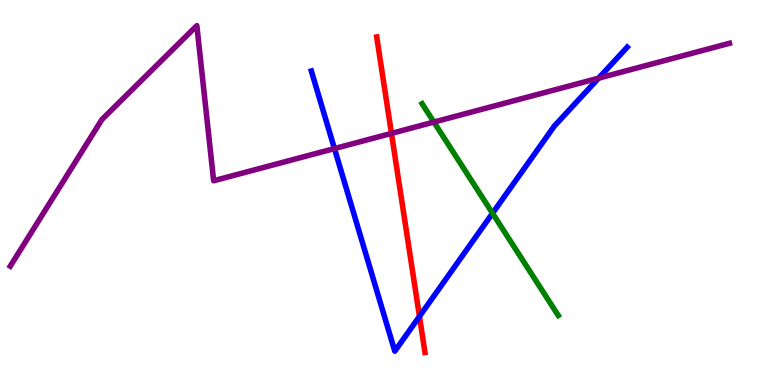[{'lines': ['blue', 'red'], 'intersections': [{'x': 5.41, 'y': 1.78}]}, {'lines': ['green', 'red'], 'intersections': []}, {'lines': ['purple', 'red'], 'intersections': [{'x': 5.05, 'y': 6.54}]}, {'lines': ['blue', 'green'], 'intersections': [{'x': 6.36, 'y': 4.46}]}, {'lines': ['blue', 'purple'], 'intersections': [{'x': 4.32, 'y': 6.14}, {'x': 7.72, 'y': 7.97}]}, {'lines': ['green', 'purple'], 'intersections': [{'x': 5.6, 'y': 6.83}]}]